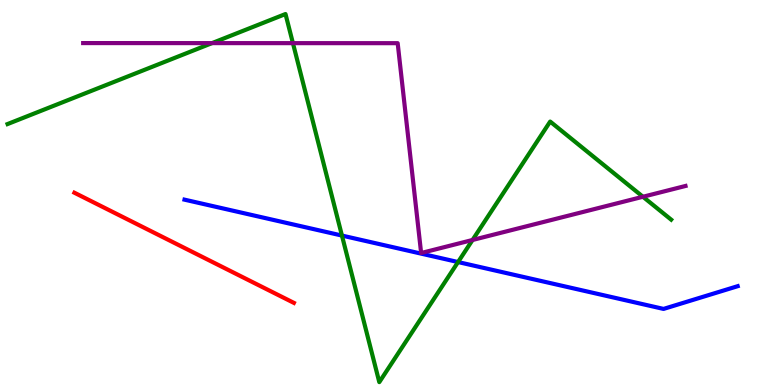[{'lines': ['blue', 'red'], 'intersections': []}, {'lines': ['green', 'red'], 'intersections': []}, {'lines': ['purple', 'red'], 'intersections': []}, {'lines': ['blue', 'green'], 'intersections': [{'x': 4.41, 'y': 3.88}, {'x': 5.91, 'y': 3.19}]}, {'lines': ['blue', 'purple'], 'intersections': []}, {'lines': ['green', 'purple'], 'intersections': [{'x': 2.74, 'y': 8.88}, {'x': 3.78, 'y': 8.88}, {'x': 6.1, 'y': 3.77}, {'x': 8.3, 'y': 4.89}]}]